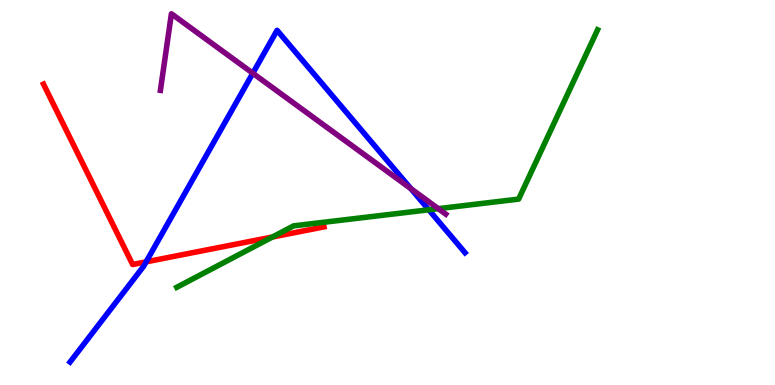[{'lines': ['blue', 'red'], 'intersections': [{'x': 1.89, 'y': 3.2}]}, {'lines': ['green', 'red'], 'intersections': [{'x': 3.52, 'y': 3.84}]}, {'lines': ['purple', 'red'], 'intersections': []}, {'lines': ['blue', 'green'], 'intersections': [{'x': 5.53, 'y': 4.55}]}, {'lines': ['blue', 'purple'], 'intersections': [{'x': 3.26, 'y': 8.1}, {'x': 5.3, 'y': 5.1}]}, {'lines': ['green', 'purple'], 'intersections': [{'x': 5.66, 'y': 4.58}]}]